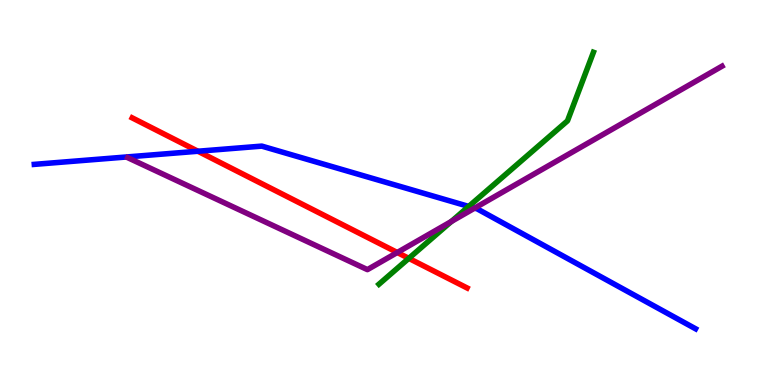[{'lines': ['blue', 'red'], 'intersections': [{'x': 2.55, 'y': 6.07}]}, {'lines': ['green', 'red'], 'intersections': [{'x': 5.27, 'y': 3.29}]}, {'lines': ['purple', 'red'], 'intersections': [{'x': 5.13, 'y': 3.44}]}, {'lines': ['blue', 'green'], 'intersections': [{'x': 6.05, 'y': 4.64}]}, {'lines': ['blue', 'purple'], 'intersections': [{'x': 6.12, 'y': 4.59}]}, {'lines': ['green', 'purple'], 'intersections': [{'x': 5.82, 'y': 4.25}]}]